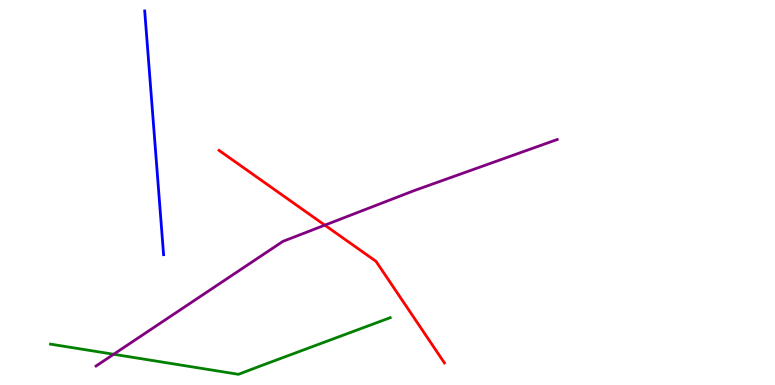[{'lines': ['blue', 'red'], 'intersections': []}, {'lines': ['green', 'red'], 'intersections': []}, {'lines': ['purple', 'red'], 'intersections': [{'x': 4.19, 'y': 4.15}]}, {'lines': ['blue', 'green'], 'intersections': []}, {'lines': ['blue', 'purple'], 'intersections': []}, {'lines': ['green', 'purple'], 'intersections': [{'x': 1.47, 'y': 0.798}]}]